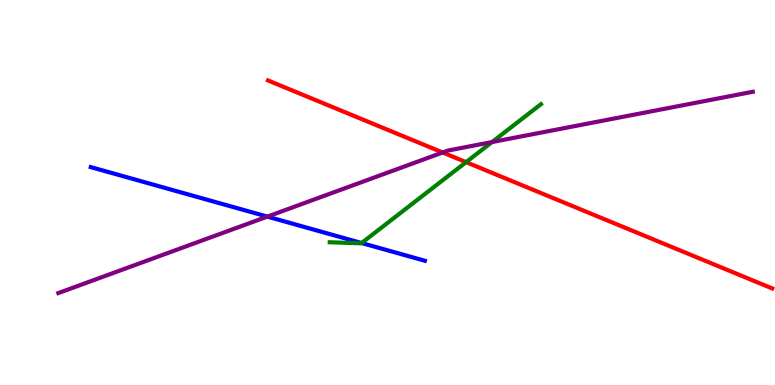[{'lines': ['blue', 'red'], 'intersections': []}, {'lines': ['green', 'red'], 'intersections': [{'x': 6.01, 'y': 5.79}]}, {'lines': ['purple', 'red'], 'intersections': [{'x': 5.71, 'y': 6.04}]}, {'lines': ['blue', 'green'], 'intersections': [{'x': 4.67, 'y': 3.69}]}, {'lines': ['blue', 'purple'], 'intersections': [{'x': 3.45, 'y': 4.37}]}, {'lines': ['green', 'purple'], 'intersections': [{'x': 6.35, 'y': 6.31}]}]